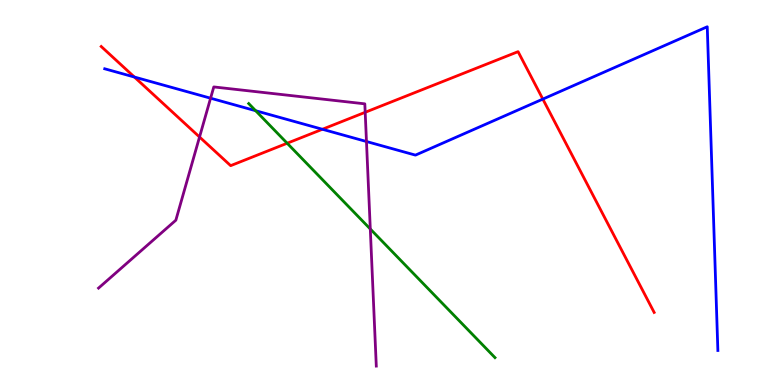[{'lines': ['blue', 'red'], 'intersections': [{'x': 1.73, 'y': 8.0}, {'x': 4.16, 'y': 6.64}, {'x': 7.0, 'y': 7.43}]}, {'lines': ['green', 'red'], 'intersections': [{'x': 3.71, 'y': 6.28}]}, {'lines': ['purple', 'red'], 'intersections': [{'x': 2.57, 'y': 6.44}, {'x': 4.71, 'y': 7.08}]}, {'lines': ['blue', 'green'], 'intersections': [{'x': 3.3, 'y': 7.12}]}, {'lines': ['blue', 'purple'], 'intersections': [{'x': 2.72, 'y': 7.45}, {'x': 4.73, 'y': 6.32}]}, {'lines': ['green', 'purple'], 'intersections': [{'x': 4.78, 'y': 4.05}]}]